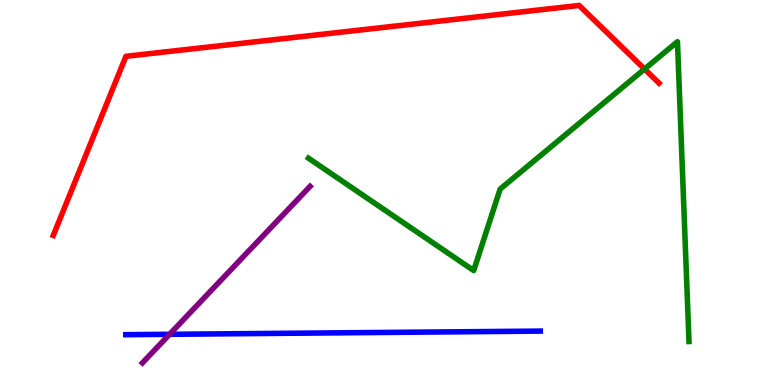[{'lines': ['blue', 'red'], 'intersections': []}, {'lines': ['green', 'red'], 'intersections': [{'x': 8.32, 'y': 8.21}]}, {'lines': ['purple', 'red'], 'intersections': []}, {'lines': ['blue', 'green'], 'intersections': []}, {'lines': ['blue', 'purple'], 'intersections': [{'x': 2.19, 'y': 1.32}]}, {'lines': ['green', 'purple'], 'intersections': []}]